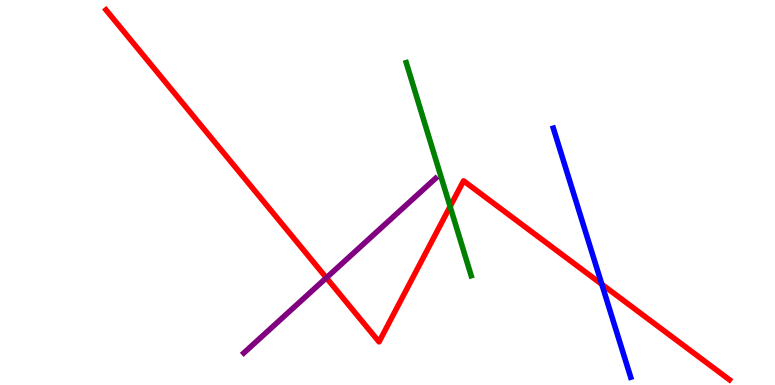[{'lines': ['blue', 'red'], 'intersections': [{'x': 7.77, 'y': 2.62}]}, {'lines': ['green', 'red'], 'intersections': [{'x': 5.81, 'y': 4.64}]}, {'lines': ['purple', 'red'], 'intersections': [{'x': 4.21, 'y': 2.78}]}, {'lines': ['blue', 'green'], 'intersections': []}, {'lines': ['blue', 'purple'], 'intersections': []}, {'lines': ['green', 'purple'], 'intersections': []}]